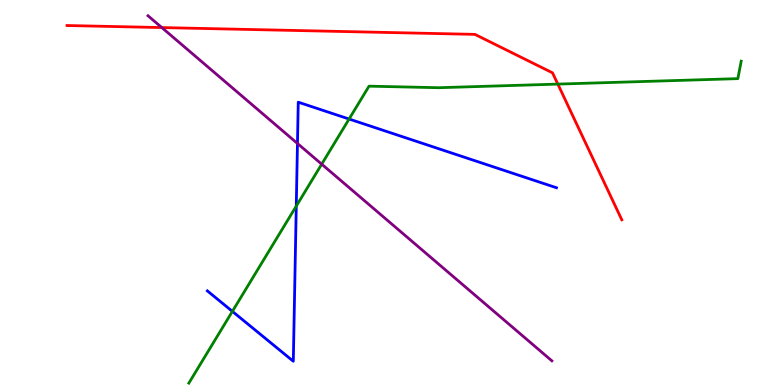[{'lines': ['blue', 'red'], 'intersections': []}, {'lines': ['green', 'red'], 'intersections': [{'x': 7.2, 'y': 7.82}]}, {'lines': ['purple', 'red'], 'intersections': [{'x': 2.09, 'y': 9.28}]}, {'lines': ['blue', 'green'], 'intersections': [{'x': 3.0, 'y': 1.91}, {'x': 3.82, 'y': 4.65}, {'x': 4.5, 'y': 6.91}]}, {'lines': ['blue', 'purple'], 'intersections': [{'x': 3.84, 'y': 6.27}]}, {'lines': ['green', 'purple'], 'intersections': [{'x': 4.15, 'y': 5.74}]}]